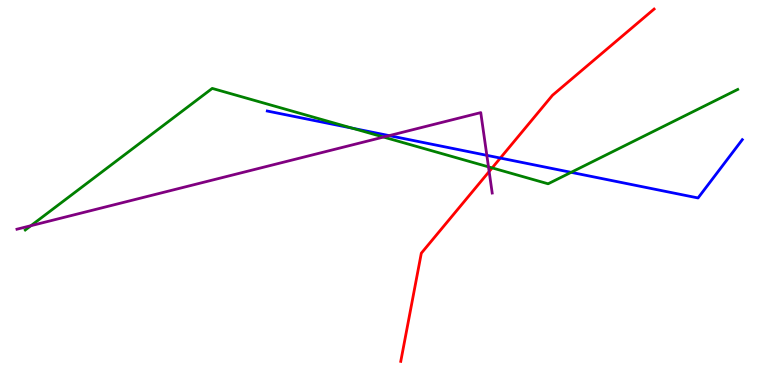[{'lines': ['blue', 'red'], 'intersections': [{'x': 6.46, 'y': 5.89}]}, {'lines': ['green', 'red'], 'intersections': [{'x': 6.35, 'y': 5.64}]}, {'lines': ['purple', 'red'], 'intersections': [{'x': 6.31, 'y': 5.54}]}, {'lines': ['blue', 'green'], 'intersections': [{'x': 4.55, 'y': 6.67}, {'x': 7.37, 'y': 5.52}]}, {'lines': ['blue', 'purple'], 'intersections': [{'x': 5.02, 'y': 6.48}, {'x': 6.28, 'y': 5.97}]}, {'lines': ['green', 'purple'], 'intersections': [{'x': 0.399, 'y': 4.14}, {'x': 4.95, 'y': 6.44}, {'x': 6.3, 'y': 5.67}]}]